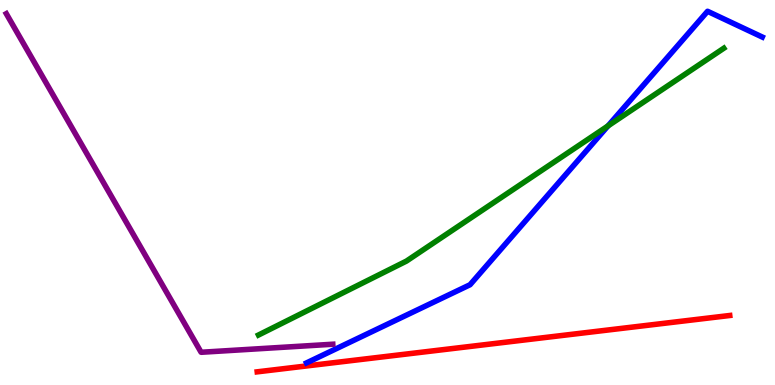[{'lines': ['blue', 'red'], 'intersections': []}, {'lines': ['green', 'red'], 'intersections': []}, {'lines': ['purple', 'red'], 'intersections': []}, {'lines': ['blue', 'green'], 'intersections': [{'x': 7.85, 'y': 6.73}]}, {'lines': ['blue', 'purple'], 'intersections': []}, {'lines': ['green', 'purple'], 'intersections': []}]